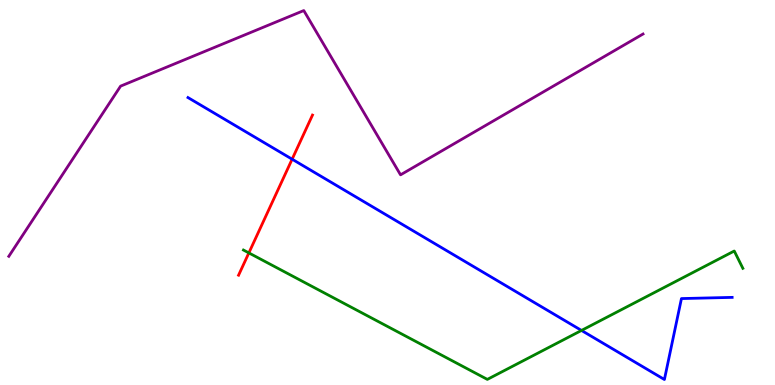[{'lines': ['blue', 'red'], 'intersections': [{'x': 3.77, 'y': 5.87}]}, {'lines': ['green', 'red'], 'intersections': [{'x': 3.21, 'y': 3.43}]}, {'lines': ['purple', 'red'], 'intersections': []}, {'lines': ['blue', 'green'], 'intersections': [{'x': 7.5, 'y': 1.42}]}, {'lines': ['blue', 'purple'], 'intersections': []}, {'lines': ['green', 'purple'], 'intersections': []}]